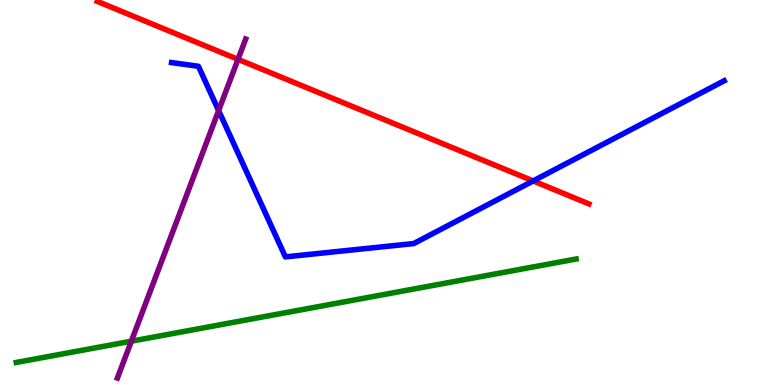[{'lines': ['blue', 'red'], 'intersections': [{'x': 6.88, 'y': 5.3}]}, {'lines': ['green', 'red'], 'intersections': []}, {'lines': ['purple', 'red'], 'intersections': [{'x': 3.07, 'y': 8.46}]}, {'lines': ['blue', 'green'], 'intersections': []}, {'lines': ['blue', 'purple'], 'intersections': [{'x': 2.82, 'y': 7.13}]}, {'lines': ['green', 'purple'], 'intersections': [{'x': 1.69, 'y': 1.14}]}]